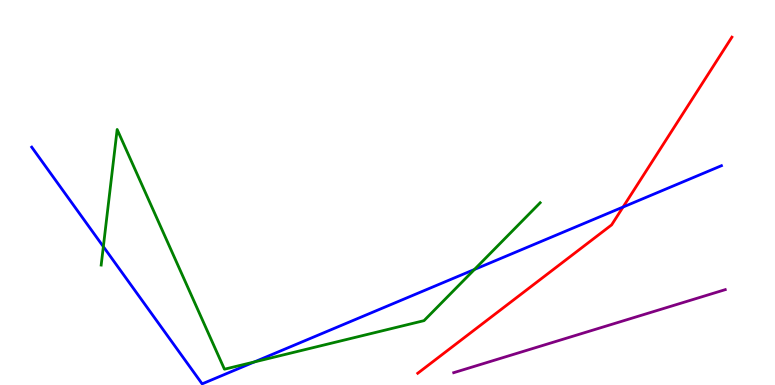[{'lines': ['blue', 'red'], 'intersections': [{'x': 8.04, 'y': 4.62}]}, {'lines': ['green', 'red'], 'intersections': []}, {'lines': ['purple', 'red'], 'intersections': []}, {'lines': ['blue', 'green'], 'intersections': [{'x': 1.33, 'y': 3.59}, {'x': 3.28, 'y': 0.599}, {'x': 6.12, 'y': 3.0}]}, {'lines': ['blue', 'purple'], 'intersections': []}, {'lines': ['green', 'purple'], 'intersections': []}]